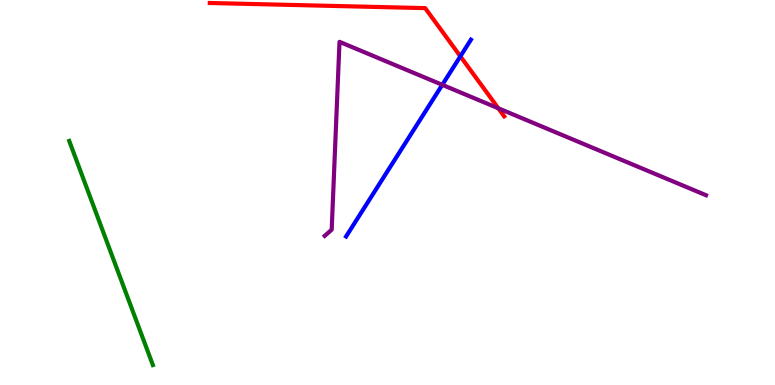[{'lines': ['blue', 'red'], 'intersections': [{'x': 5.94, 'y': 8.54}]}, {'lines': ['green', 'red'], 'intersections': []}, {'lines': ['purple', 'red'], 'intersections': [{'x': 6.43, 'y': 7.19}]}, {'lines': ['blue', 'green'], 'intersections': []}, {'lines': ['blue', 'purple'], 'intersections': [{'x': 5.71, 'y': 7.8}]}, {'lines': ['green', 'purple'], 'intersections': []}]